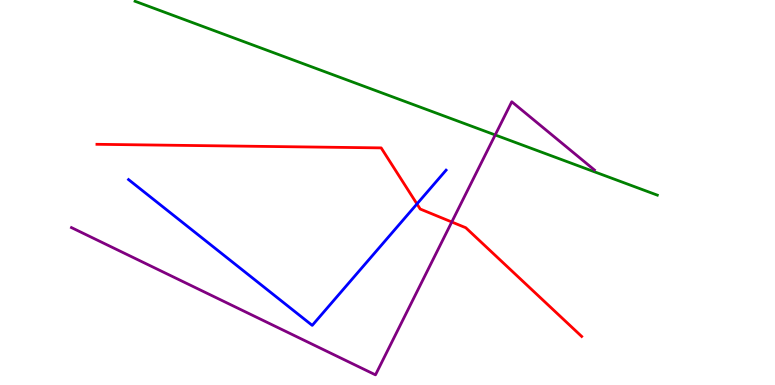[{'lines': ['blue', 'red'], 'intersections': [{'x': 5.38, 'y': 4.7}]}, {'lines': ['green', 'red'], 'intersections': []}, {'lines': ['purple', 'red'], 'intersections': [{'x': 5.83, 'y': 4.23}]}, {'lines': ['blue', 'green'], 'intersections': []}, {'lines': ['blue', 'purple'], 'intersections': []}, {'lines': ['green', 'purple'], 'intersections': [{'x': 6.39, 'y': 6.49}]}]